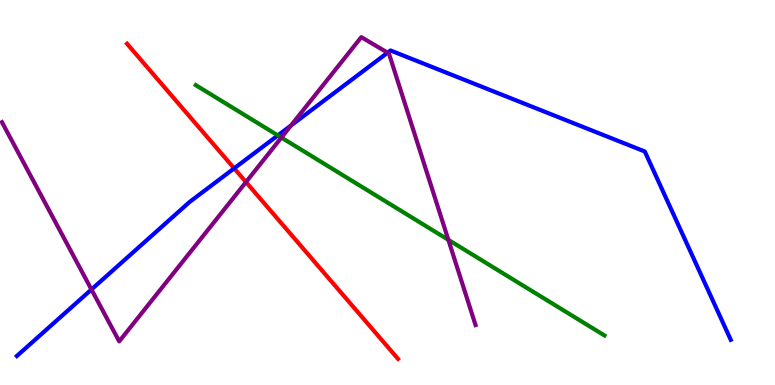[{'lines': ['blue', 'red'], 'intersections': [{'x': 3.02, 'y': 5.63}]}, {'lines': ['green', 'red'], 'intersections': []}, {'lines': ['purple', 'red'], 'intersections': [{'x': 3.17, 'y': 5.27}]}, {'lines': ['blue', 'green'], 'intersections': [{'x': 3.59, 'y': 6.48}]}, {'lines': ['blue', 'purple'], 'intersections': [{'x': 1.18, 'y': 2.48}, {'x': 3.75, 'y': 6.74}, {'x': 5.0, 'y': 8.63}]}, {'lines': ['green', 'purple'], 'intersections': [{'x': 3.63, 'y': 6.43}, {'x': 5.79, 'y': 3.77}]}]